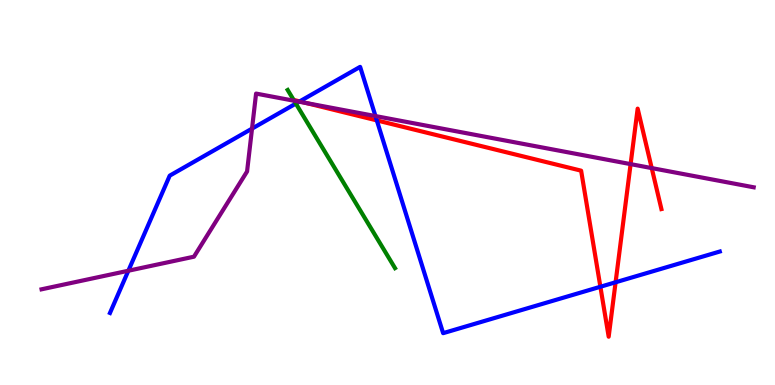[{'lines': ['blue', 'red'], 'intersections': [{'x': 3.87, 'y': 7.37}, {'x': 4.86, 'y': 6.87}, {'x': 7.75, 'y': 2.55}, {'x': 7.94, 'y': 2.67}]}, {'lines': ['green', 'red'], 'intersections': [{'x': 3.79, 'y': 7.4}]}, {'lines': ['purple', 'red'], 'intersections': [{'x': 3.95, 'y': 7.32}, {'x': 8.14, 'y': 5.74}, {'x': 8.41, 'y': 5.63}]}, {'lines': ['blue', 'green'], 'intersections': [{'x': 3.82, 'y': 7.31}]}, {'lines': ['blue', 'purple'], 'intersections': [{'x': 1.66, 'y': 2.97}, {'x': 3.25, 'y': 6.66}, {'x': 3.86, 'y': 7.36}, {'x': 4.84, 'y': 6.99}]}, {'lines': ['green', 'purple'], 'intersections': [{'x': 3.8, 'y': 7.38}]}]